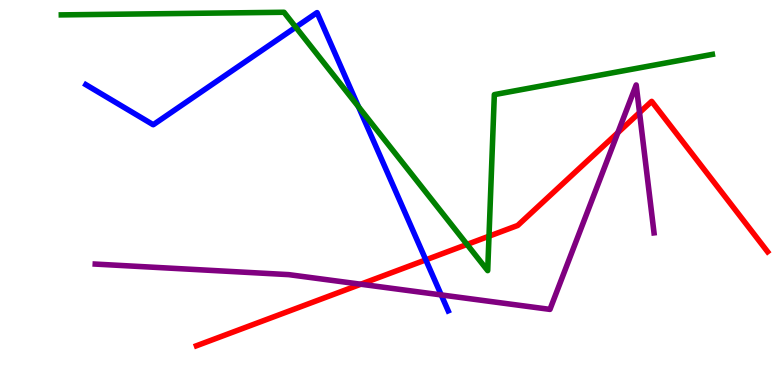[{'lines': ['blue', 'red'], 'intersections': [{'x': 5.49, 'y': 3.25}]}, {'lines': ['green', 'red'], 'intersections': [{'x': 6.03, 'y': 3.65}, {'x': 6.31, 'y': 3.86}]}, {'lines': ['purple', 'red'], 'intersections': [{'x': 4.66, 'y': 2.62}, {'x': 7.97, 'y': 6.55}, {'x': 8.25, 'y': 7.08}]}, {'lines': ['blue', 'green'], 'intersections': [{'x': 3.82, 'y': 9.29}, {'x': 4.63, 'y': 7.23}]}, {'lines': ['blue', 'purple'], 'intersections': [{'x': 5.69, 'y': 2.34}]}, {'lines': ['green', 'purple'], 'intersections': []}]